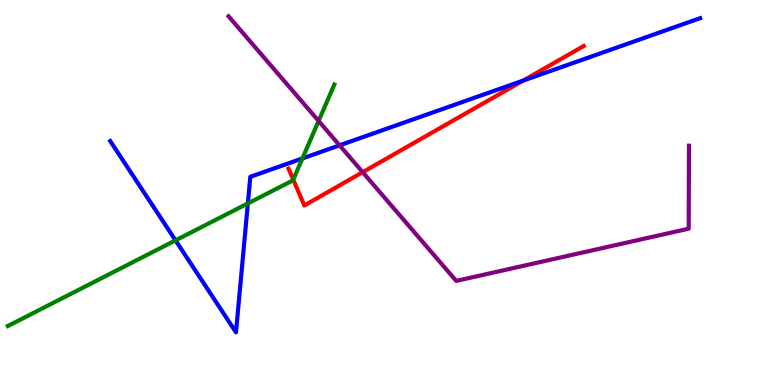[{'lines': ['blue', 'red'], 'intersections': [{'x': 6.75, 'y': 7.91}]}, {'lines': ['green', 'red'], 'intersections': [{'x': 3.78, 'y': 5.33}]}, {'lines': ['purple', 'red'], 'intersections': [{'x': 4.68, 'y': 5.53}]}, {'lines': ['blue', 'green'], 'intersections': [{'x': 2.26, 'y': 3.76}, {'x': 3.2, 'y': 4.72}, {'x': 3.9, 'y': 5.88}]}, {'lines': ['blue', 'purple'], 'intersections': [{'x': 4.38, 'y': 6.22}]}, {'lines': ['green', 'purple'], 'intersections': [{'x': 4.11, 'y': 6.86}]}]